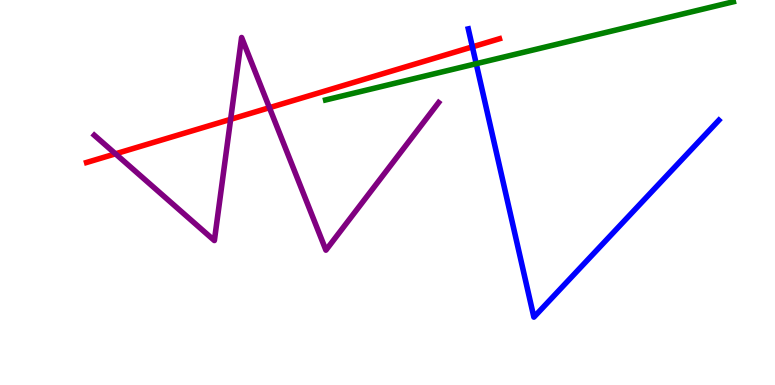[{'lines': ['blue', 'red'], 'intersections': [{'x': 6.1, 'y': 8.78}]}, {'lines': ['green', 'red'], 'intersections': []}, {'lines': ['purple', 'red'], 'intersections': [{'x': 1.49, 'y': 6.0}, {'x': 2.98, 'y': 6.9}, {'x': 3.48, 'y': 7.2}]}, {'lines': ['blue', 'green'], 'intersections': [{'x': 6.14, 'y': 8.35}]}, {'lines': ['blue', 'purple'], 'intersections': []}, {'lines': ['green', 'purple'], 'intersections': []}]